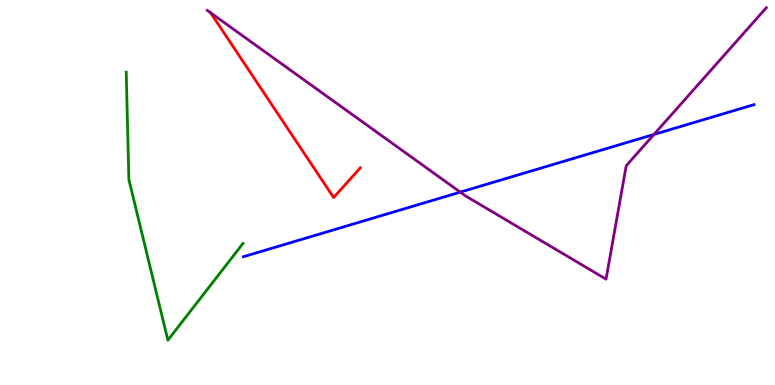[{'lines': ['blue', 'red'], 'intersections': []}, {'lines': ['green', 'red'], 'intersections': []}, {'lines': ['purple', 'red'], 'intersections': [{'x': 2.72, 'y': 9.67}]}, {'lines': ['blue', 'green'], 'intersections': []}, {'lines': ['blue', 'purple'], 'intersections': [{'x': 5.94, 'y': 5.01}, {'x': 8.44, 'y': 6.51}]}, {'lines': ['green', 'purple'], 'intersections': []}]